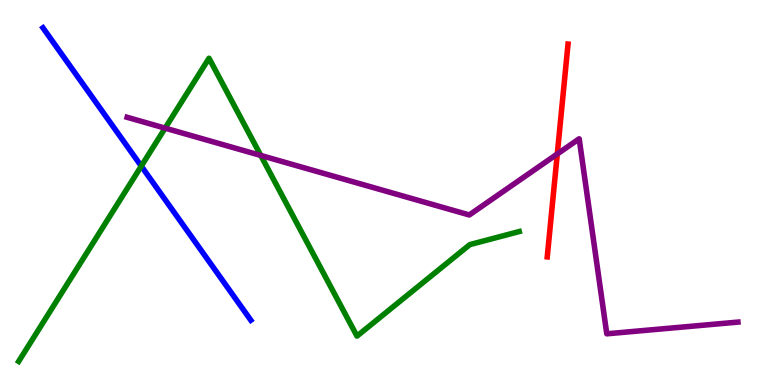[{'lines': ['blue', 'red'], 'intersections': []}, {'lines': ['green', 'red'], 'intersections': []}, {'lines': ['purple', 'red'], 'intersections': [{'x': 7.19, 'y': 6.0}]}, {'lines': ['blue', 'green'], 'intersections': [{'x': 1.82, 'y': 5.69}]}, {'lines': ['blue', 'purple'], 'intersections': []}, {'lines': ['green', 'purple'], 'intersections': [{'x': 2.13, 'y': 6.67}, {'x': 3.36, 'y': 5.96}]}]